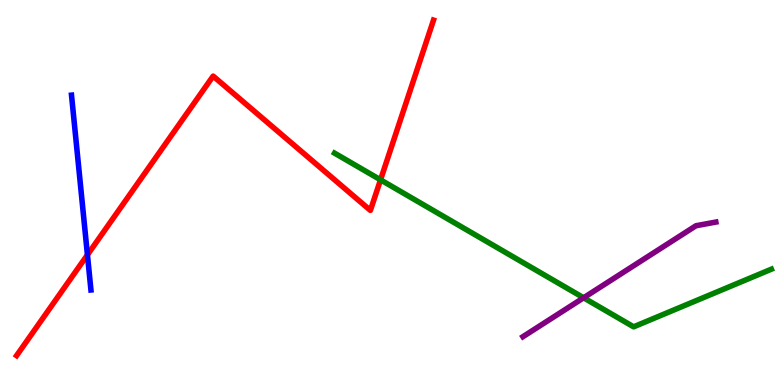[{'lines': ['blue', 'red'], 'intersections': [{'x': 1.13, 'y': 3.38}]}, {'lines': ['green', 'red'], 'intersections': [{'x': 4.91, 'y': 5.33}]}, {'lines': ['purple', 'red'], 'intersections': []}, {'lines': ['blue', 'green'], 'intersections': []}, {'lines': ['blue', 'purple'], 'intersections': []}, {'lines': ['green', 'purple'], 'intersections': [{'x': 7.53, 'y': 2.27}]}]